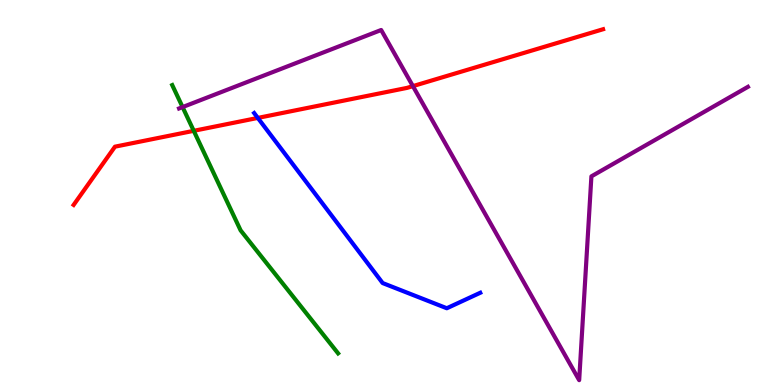[{'lines': ['blue', 'red'], 'intersections': [{'x': 3.33, 'y': 6.94}]}, {'lines': ['green', 'red'], 'intersections': [{'x': 2.5, 'y': 6.6}]}, {'lines': ['purple', 'red'], 'intersections': [{'x': 5.33, 'y': 7.76}]}, {'lines': ['blue', 'green'], 'intersections': []}, {'lines': ['blue', 'purple'], 'intersections': []}, {'lines': ['green', 'purple'], 'intersections': [{'x': 2.36, 'y': 7.22}]}]